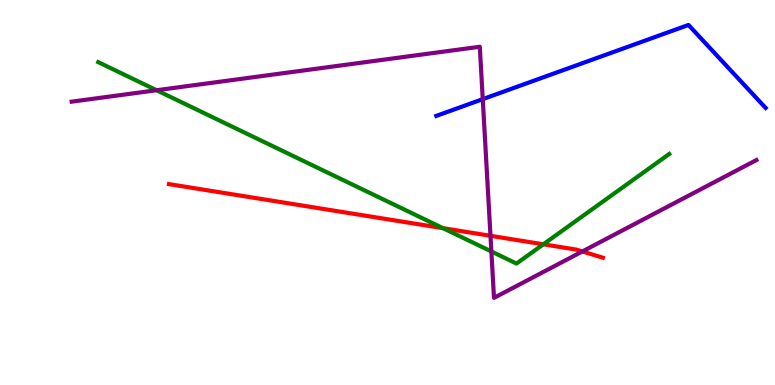[{'lines': ['blue', 'red'], 'intersections': []}, {'lines': ['green', 'red'], 'intersections': [{'x': 5.72, 'y': 4.07}, {'x': 7.01, 'y': 3.65}]}, {'lines': ['purple', 'red'], 'intersections': [{'x': 6.33, 'y': 3.88}, {'x': 7.51, 'y': 3.47}]}, {'lines': ['blue', 'green'], 'intersections': []}, {'lines': ['blue', 'purple'], 'intersections': [{'x': 6.23, 'y': 7.42}]}, {'lines': ['green', 'purple'], 'intersections': [{'x': 2.02, 'y': 7.66}, {'x': 6.34, 'y': 3.47}]}]